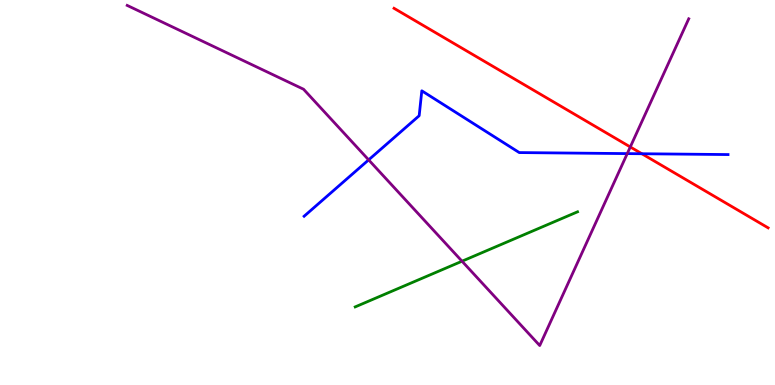[{'lines': ['blue', 'red'], 'intersections': [{'x': 8.28, 'y': 6.01}]}, {'lines': ['green', 'red'], 'intersections': []}, {'lines': ['purple', 'red'], 'intersections': [{'x': 8.13, 'y': 6.18}]}, {'lines': ['blue', 'green'], 'intersections': []}, {'lines': ['blue', 'purple'], 'intersections': [{'x': 4.76, 'y': 5.85}, {'x': 8.09, 'y': 6.01}]}, {'lines': ['green', 'purple'], 'intersections': [{'x': 5.96, 'y': 3.22}]}]